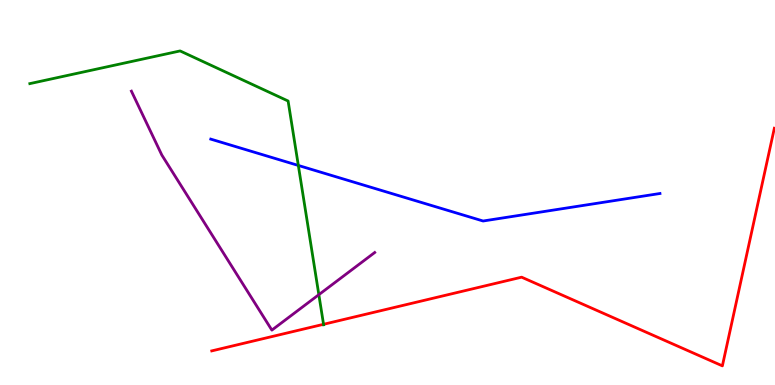[{'lines': ['blue', 'red'], 'intersections': []}, {'lines': ['green', 'red'], 'intersections': [{'x': 4.17, 'y': 1.58}]}, {'lines': ['purple', 'red'], 'intersections': []}, {'lines': ['blue', 'green'], 'intersections': [{'x': 3.85, 'y': 5.7}]}, {'lines': ['blue', 'purple'], 'intersections': []}, {'lines': ['green', 'purple'], 'intersections': [{'x': 4.11, 'y': 2.35}]}]